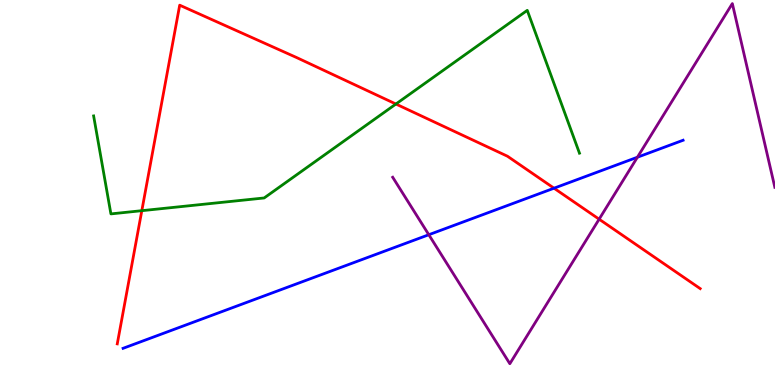[{'lines': ['blue', 'red'], 'intersections': [{'x': 7.15, 'y': 5.11}]}, {'lines': ['green', 'red'], 'intersections': [{'x': 1.83, 'y': 4.53}, {'x': 5.11, 'y': 7.3}]}, {'lines': ['purple', 'red'], 'intersections': [{'x': 7.73, 'y': 4.31}]}, {'lines': ['blue', 'green'], 'intersections': []}, {'lines': ['blue', 'purple'], 'intersections': [{'x': 5.53, 'y': 3.9}, {'x': 8.22, 'y': 5.92}]}, {'lines': ['green', 'purple'], 'intersections': []}]